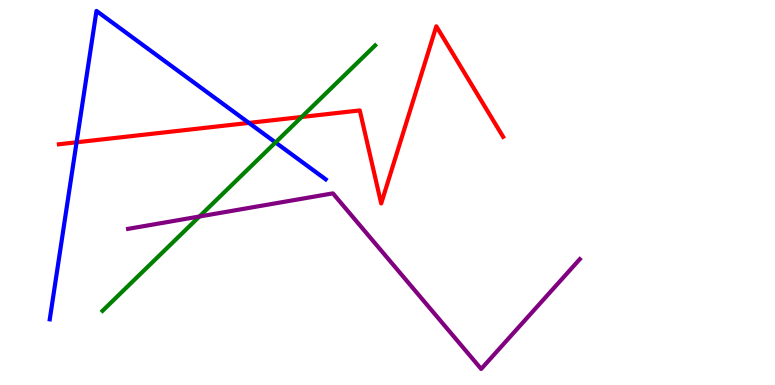[{'lines': ['blue', 'red'], 'intersections': [{'x': 0.988, 'y': 6.3}, {'x': 3.21, 'y': 6.81}]}, {'lines': ['green', 'red'], 'intersections': [{'x': 3.89, 'y': 6.96}]}, {'lines': ['purple', 'red'], 'intersections': []}, {'lines': ['blue', 'green'], 'intersections': [{'x': 3.55, 'y': 6.3}]}, {'lines': ['blue', 'purple'], 'intersections': []}, {'lines': ['green', 'purple'], 'intersections': [{'x': 2.57, 'y': 4.38}]}]